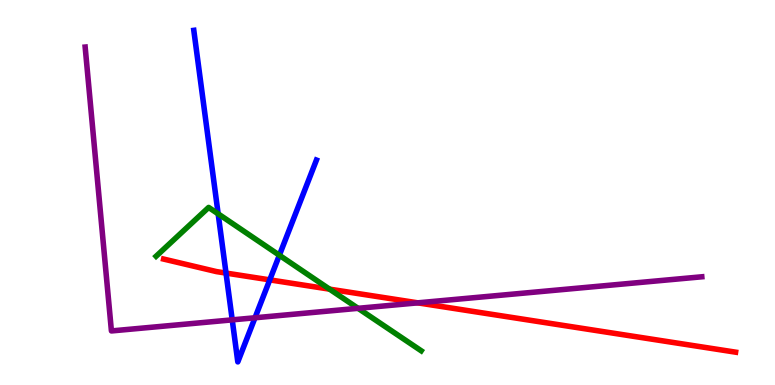[{'lines': ['blue', 'red'], 'intersections': [{'x': 2.92, 'y': 2.91}, {'x': 3.48, 'y': 2.73}]}, {'lines': ['green', 'red'], 'intersections': [{'x': 4.25, 'y': 2.49}]}, {'lines': ['purple', 'red'], 'intersections': [{'x': 5.39, 'y': 2.13}]}, {'lines': ['blue', 'green'], 'intersections': [{'x': 2.81, 'y': 4.45}, {'x': 3.6, 'y': 3.37}]}, {'lines': ['blue', 'purple'], 'intersections': [{'x': 3.0, 'y': 1.69}, {'x': 3.29, 'y': 1.75}]}, {'lines': ['green', 'purple'], 'intersections': [{'x': 4.62, 'y': 1.99}]}]